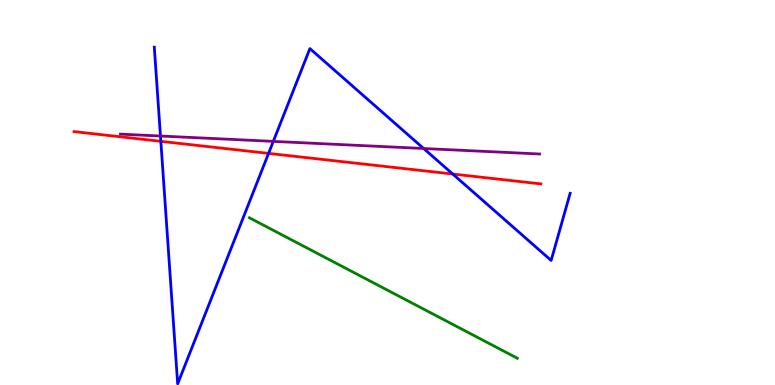[{'lines': ['blue', 'red'], 'intersections': [{'x': 2.08, 'y': 6.33}, {'x': 3.47, 'y': 6.02}, {'x': 5.84, 'y': 5.48}]}, {'lines': ['green', 'red'], 'intersections': []}, {'lines': ['purple', 'red'], 'intersections': []}, {'lines': ['blue', 'green'], 'intersections': []}, {'lines': ['blue', 'purple'], 'intersections': [{'x': 2.07, 'y': 6.47}, {'x': 3.53, 'y': 6.33}, {'x': 5.47, 'y': 6.14}]}, {'lines': ['green', 'purple'], 'intersections': []}]